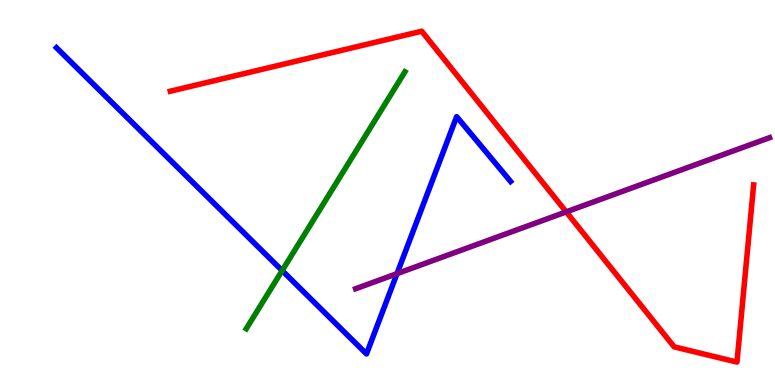[{'lines': ['blue', 'red'], 'intersections': []}, {'lines': ['green', 'red'], 'intersections': []}, {'lines': ['purple', 'red'], 'intersections': [{'x': 7.31, 'y': 4.5}]}, {'lines': ['blue', 'green'], 'intersections': [{'x': 3.64, 'y': 2.97}]}, {'lines': ['blue', 'purple'], 'intersections': [{'x': 5.12, 'y': 2.89}]}, {'lines': ['green', 'purple'], 'intersections': []}]